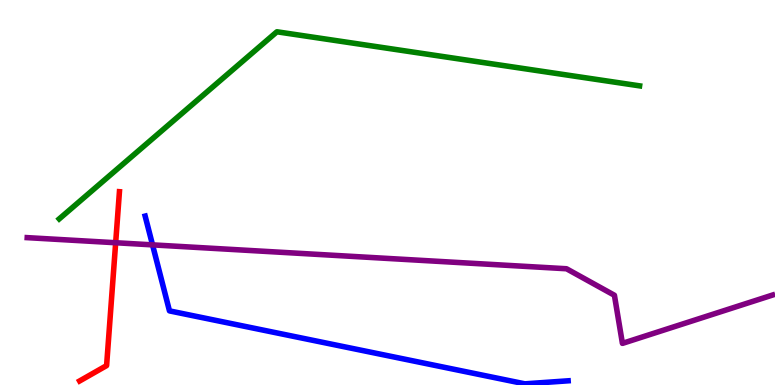[{'lines': ['blue', 'red'], 'intersections': []}, {'lines': ['green', 'red'], 'intersections': []}, {'lines': ['purple', 'red'], 'intersections': [{'x': 1.49, 'y': 3.7}]}, {'lines': ['blue', 'green'], 'intersections': []}, {'lines': ['blue', 'purple'], 'intersections': [{'x': 1.97, 'y': 3.64}]}, {'lines': ['green', 'purple'], 'intersections': []}]